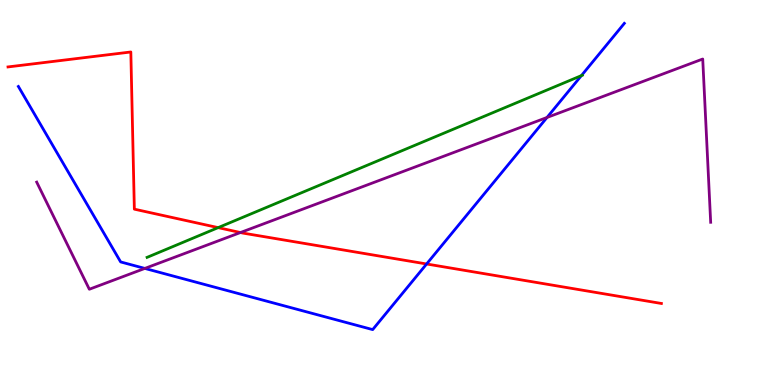[{'lines': ['blue', 'red'], 'intersections': [{'x': 5.5, 'y': 3.14}]}, {'lines': ['green', 'red'], 'intersections': [{'x': 2.81, 'y': 4.09}]}, {'lines': ['purple', 'red'], 'intersections': [{'x': 3.1, 'y': 3.96}]}, {'lines': ['blue', 'green'], 'intersections': [{'x': 7.5, 'y': 8.04}]}, {'lines': ['blue', 'purple'], 'intersections': [{'x': 1.87, 'y': 3.03}, {'x': 7.06, 'y': 6.95}]}, {'lines': ['green', 'purple'], 'intersections': []}]